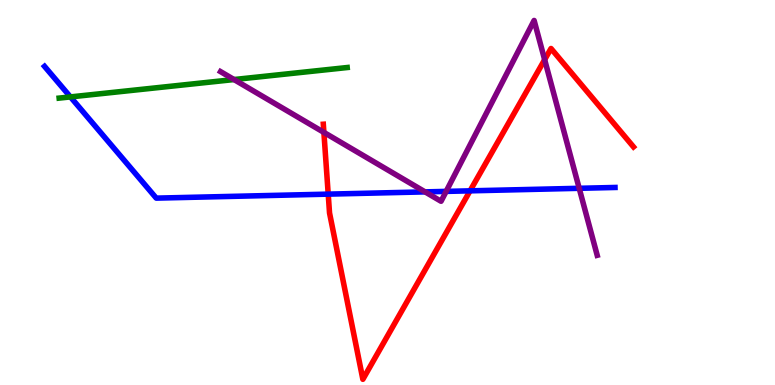[{'lines': ['blue', 'red'], 'intersections': [{'x': 4.24, 'y': 4.96}, {'x': 6.07, 'y': 5.04}]}, {'lines': ['green', 'red'], 'intersections': []}, {'lines': ['purple', 'red'], 'intersections': [{'x': 4.18, 'y': 6.56}, {'x': 7.03, 'y': 8.45}]}, {'lines': ['blue', 'green'], 'intersections': [{'x': 0.909, 'y': 7.48}]}, {'lines': ['blue', 'purple'], 'intersections': [{'x': 5.48, 'y': 5.02}, {'x': 5.76, 'y': 5.03}, {'x': 7.47, 'y': 5.11}]}, {'lines': ['green', 'purple'], 'intersections': [{'x': 3.02, 'y': 7.93}]}]